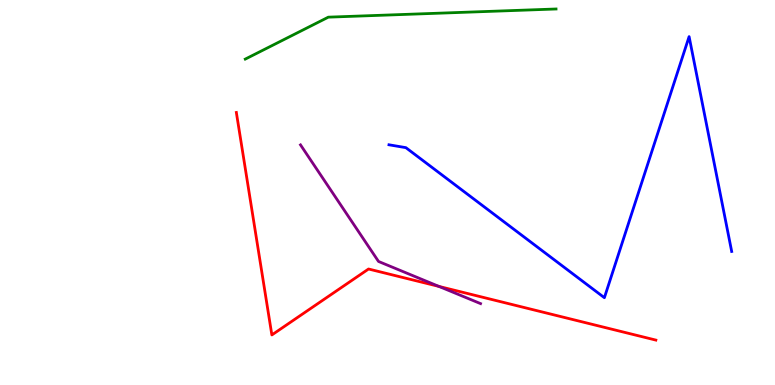[{'lines': ['blue', 'red'], 'intersections': []}, {'lines': ['green', 'red'], 'intersections': []}, {'lines': ['purple', 'red'], 'intersections': [{'x': 5.66, 'y': 2.56}]}, {'lines': ['blue', 'green'], 'intersections': []}, {'lines': ['blue', 'purple'], 'intersections': []}, {'lines': ['green', 'purple'], 'intersections': []}]